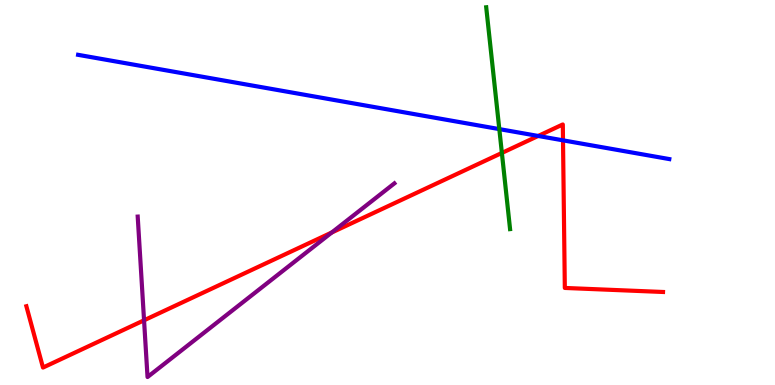[{'lines': ['blue', 'red'], 'intersections': [{'x': 6.94, 'y': 6.47}, {'x': 7.26, 'y': 6.35}]}, {'lines': ['green', 'red'], 'intersections': [{'x': 6.48, 'y': 6.03}]}, {'lines': ['purple', 'red'], 'intersections': [{'x': 1.86, 'y': 1.68}, {'x': 4.28, 'y': 3.96}]}, {'lines': ['blue', 'green'], 'intersections': [{'x': 6.44, 'y': 6.65}]}, {'lines': ['blue', 'purple'], 'intersections': []}, {'lines': ['green', 'purple'], 'intersections': []}]